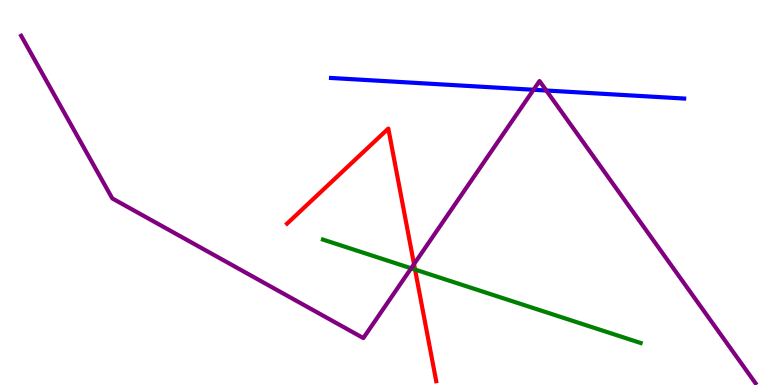[{'lines': ['blue', 'red'], 'intersections': []}, {'lines': ['green', 'red'], 'intersections': [{'x': 5.36, 'y': 3.0}]}, {'lines': ['purple', 'red'], 'intersections': [{'x': 5.34, 'y': 3.14}]}, {'lines': ['blue', 'green'], 'intersections': []}, {'lines': ['blue', 'purple'], 'intersections': [{'x': 6.88, 'y': 7.67}, {'x': 7.05, 'y': 7.65}]}, {'lines': ['green', 'purple'], 'intersections': [{'x': 5.31, 'y': 3.03}]}]